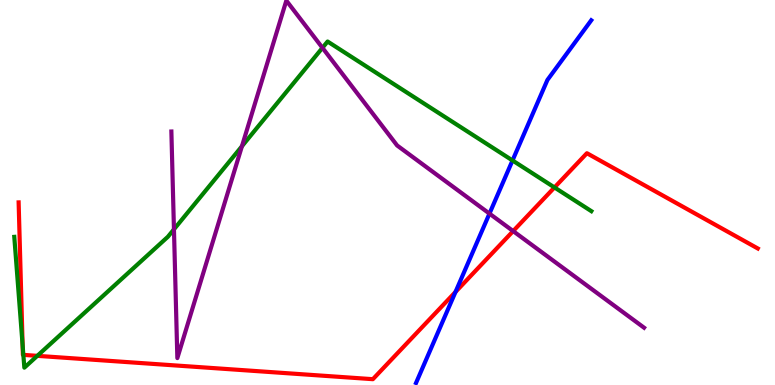[{'lines': ['blue', 'red'], 'intersections': [{'x': 5.88, 'y': 2.42}]}, {'lines': ['green', 'red'], 'intersections': [{'x': 0.292, 'y': 1.03}, {'x': 0.301, 'y': 0.783}, {'x': 0.481, 'y': 0.757}, {'x': 7.15, 'y': 5.13}]}, {'lines': ['purple', 'red'], 'intersections': [{'x': 6.62, 'y': 4.0}]}, {'lines': ['blue', 'green'], 'intersections': [{'x': 6.61, 'y': 5.83}]}, {'lines': ['blue', 'purple'], 'intersections': [{'x': 6.32, 'y': 4.45}]}, {'lines': ['green', 'purple'], 'intersections': [{'x': 2.24, 'y': 4.04}, {'x': 3.12, 'y': 6.2}, {'x': 4.16, 'y': 8.76}]}]